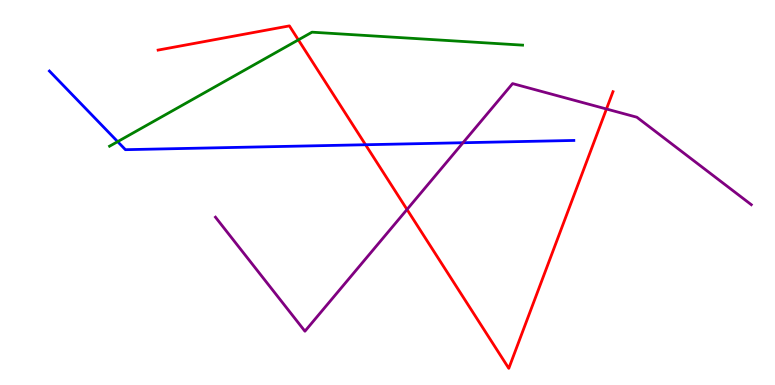[{'lines': ['blue', 'red'], 'intersections': [{'x': 4.72, 'y': 6.24}]}, {'lines': ['green', 'red'], 'intersections': [{'x': 3.85, 'y': 8.96}]}, {'lines': ['purple', 'red'], 'intersections': [{'x': 5.25, 'y': 4.56}, {'x': 7.83, 'y': 7.17}]}, {'lines': ['blue', 'green'], 'intersections': [{'x': 1.52, 'y': 6.32}]}, {'lines': ['blue', 'purple'], 'intersections': [{'x': 5.97, 'y': 6.29}]}, {'lines': ['green', 'purple'], 'intersections': []}]